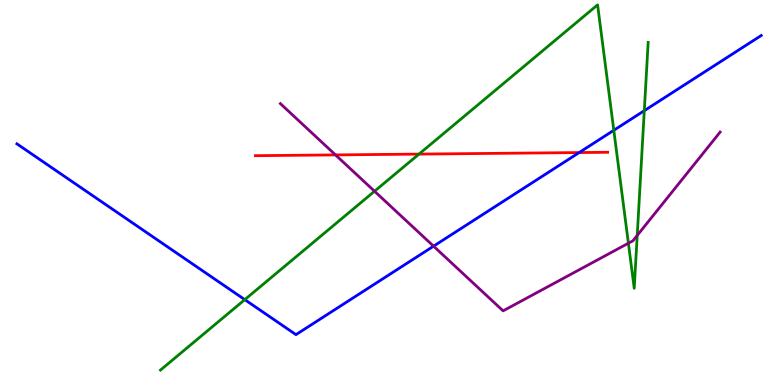[{'lines': ['blue', 'red'], 'intersections': [{'x': 7.47, 'y': 6.04}]}, {'lines': ['green', 'red'], 'intersections': [{'x': 5.41, 'y': 6.0}]}, {'lines': ['purple', 'red'], 'intersections': [{'x': 4.33, 'y': 5.98}]}, {'lines': ['blue', 'green'], 'intersections': [{'x': 3.16, 'y': 2.22}, {'x': 7.92, 'y': 6.62}, {'x': 8.31, 'y': 7.13}]}, {'lines': ['blue', 'purple'], 'intersections': [{'x': 5.59, 'y': 3.61}]}, {'lines': ['green', 'purple'], 'intersections': [{'x': 4.83, 'y': 5.03}, {'x': 8.11, 'y': 3.68}, {'x': 8.22, 'y': 3.89}]}]